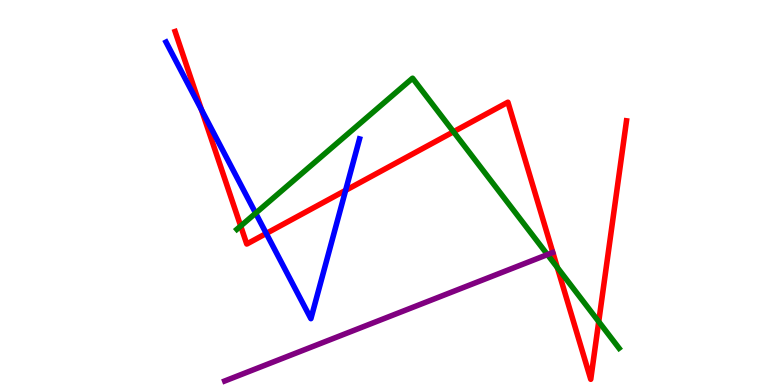[{'lines': ['blue', 'red'], 'intersections': [{'x': 2.6, 'y': 7.15}, {'x': 3.44, 'y': 3.94}, {'x': 4.46, 'y': 5.06}]}, {'lines': ['green', 'red'], 'intersections': [{'x': 3.11, 'y': 4.13}, {'x': 5.85, 'y': 6.58}, {'x': 7.19, 'y': 3.05}, {'x': 7.73, 'y': 1.65}]}, {'lines': ['purple', 'red'], 'intersections': []}, {'lines': ['blue', 'green'], 'intersections': [{'x': 3.3, 'y': 4.46}]}, {'lines': ['blue', 'purple'], 'intersections': []}, {'lines': ['green', 'purple'], 'intersections': [{'x': 7.06, 'y': 3.39}]}]